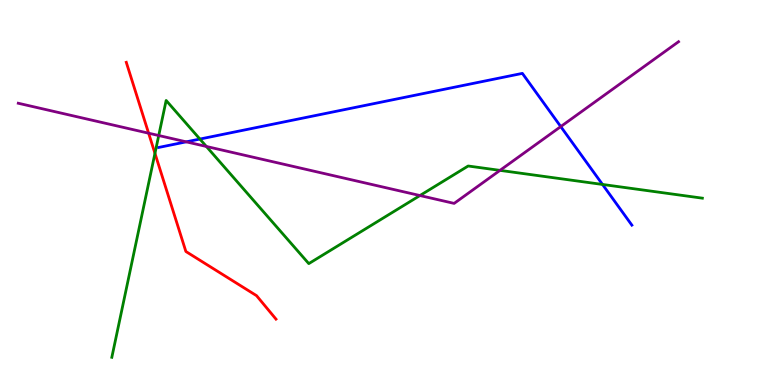[{'lines': ['blue', 'red'], 'intersections': []}, {'lines': ['green', 'red'], 'intersections': [{'x': 2.0, 'y': 6.02}]}, {'lines': ['purple', 'red'], 'intersections': [{'x': 1.92, 'y': 6.54}]}, {'lines': ['blue', 'green'], 'intersections': [{'x': 2.58, 'y': 6.39}, {'x': 7.77, 'y': 5.21}]}, {'lines': ['blue', 'purple'], 'intersections': [{'x': 2.4, 'y': 6.32}, {'x': 7.24, 'y': 6.71}]}, {'lines': ['green', 'purple'], 'intersections': [{'x': 2.05, 'y': 6.48}, {'x': 2.66, 'y': 6.2}, {'x': 5.42, 'y': 4.92}, {'x': 6.45, 'y': 5.57}]}]